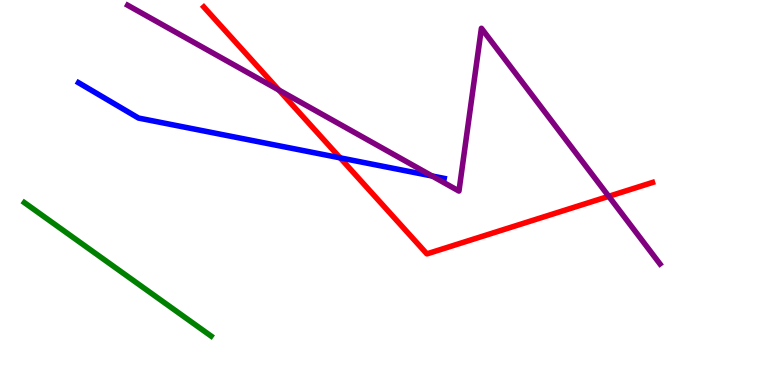[{'lines': ['blue', 'red'], 'intersections': [{'x': 4.39, 'y': 5.9}]}, {'lines': ['green', 'red'], 'intersections': []}, {'lines': ['purple', 'red'], 'intersections': [{'x': 3.6, 'y': 7.66}, {'x': 7.85, 'y': 4.9}]}, {'lines': ['blue', 'green'], 'intersections': []}, {'lines': ['blue', 'purple'], 'intersections': [{'x': 5.58, 'y': 5.43}]}, {'lines': ['green', 'purple'], 'intersections': []}]